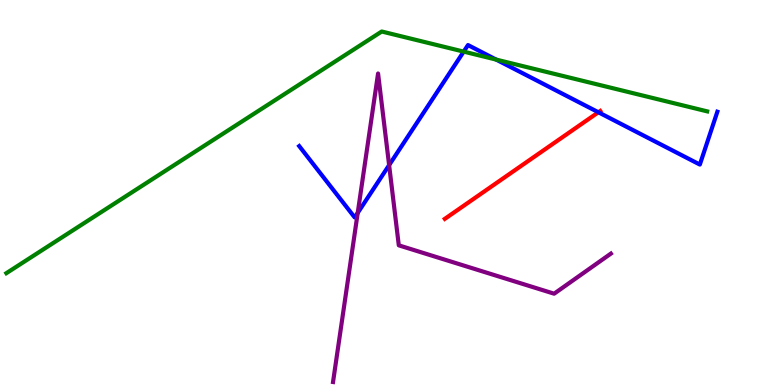[{'lines': ['blue', 'red'], 'intersections': [{'x': 7.72, 'y': 7.08}]}, {'lines': ['green', 'red'], 'intersections': []}, {'lines': ['purple', 'red'], 'intersections': []}, {'lines': ['blue', 'green'], 'intersections': [{'x': 5.98, 'y': 8.66}, {'x': 6.4, 'y': 8.45}]}, {'lines': ['blue', 'purple'], 'intersections': [{'x': 4.62, 'y': 4.47}, {'x': 5.02, 'y': 5.71}]}, {'lines': ['green', 'purple'], 'intersections': []}]